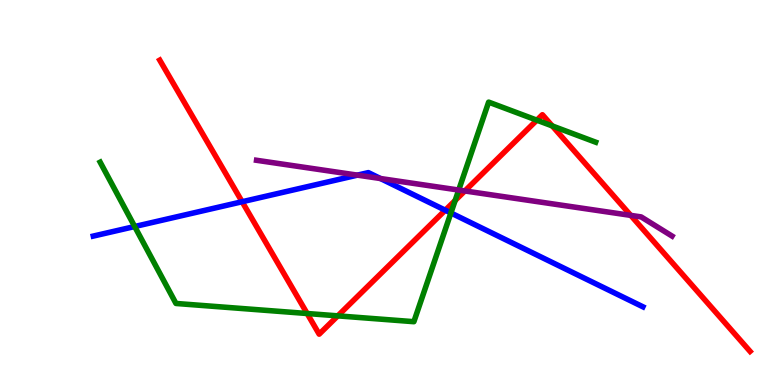[{'lines': ['blue', 'red'], 'intersections': [{'x': 3.12, 'y': 4.76}, {'x': 5.75, 'y': 4.54}]}, {'lines': ['green', 'red'], 'intersections': [{'x': 3.96, 'y': 1.86}, {'x': 4.36, 'y': 1.8}, {'x': 5.87, 'y': 4.79}, {'x': 6.93, 'y': 6.88}, {'x': 7.13, 'y': 6.73}]}, {'lines': ['purple', 'red'], 'intersections': [{'x': 6.0, 'y': 5.04}, {'x': 8.14, 'y': 4.41}]}, {'lines': ['blue', 'green'], 'intersections': [{'x': 1.74, 'y': 4.12}, {'x': 5.82, 'y': 4.47}]}, {'lines': ['blue', 'purple'], 'intersections': [{'x': 4.61, 'y': 5.45}, {'x': 4.91, 'y': 5.36}]}, {'lines': ['green', 'purple'], 'intersections': [{'x': 5.92, 'y': 5.06}]}]